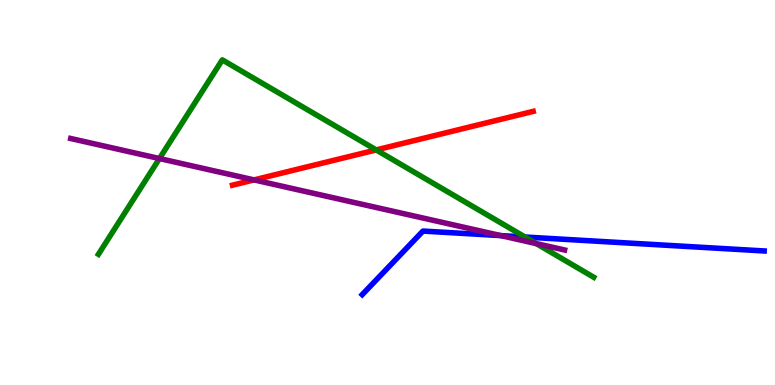[{'lines': ['blue', 'red'], 'intersections': []}, {'lines': ['green', 'red'], 'intersections': [{'x': 4.85, 'y': 6.11}]}, {'lines': ['purple', 'red'], 'intersections': [{'x': 3.28, 'y': 5.33}]}, {'lines': ['blue', 'green'], 'intersections': [{'x': 6.77, 'y': 3.84}]}, {'lines': ['blue', 'purple'], 'intersections': [{'x': 6.46, 'y': 3.88}]}, {'lines': ['green', 'purple'], 'intersections': [{'x': 2.06, 'y': 5.88}, {'x': 6.92, 'y': 3.67}]}]